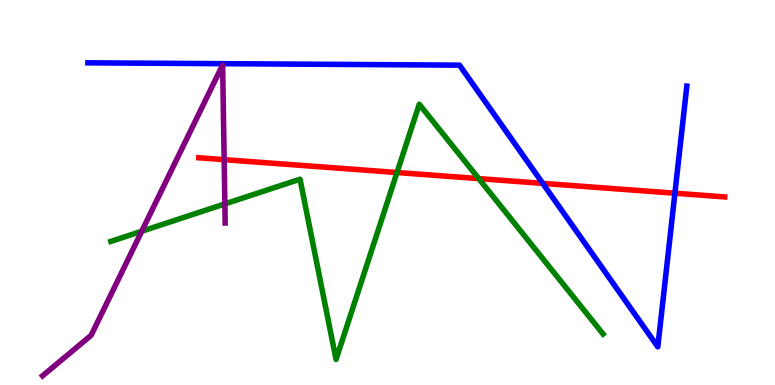[{'lines': ['blue', 'red'], 'intersections': [{'x': 7.0, 'y': 5.24}, {'x': 8.71, 'y': 4.98}]}, {'lines': ['green', 'red'], 'intersections': [{'x': 5.12, 'y': 5.52}, {'x': 6.18, 'y': 5.36}]}, {'lines': ['purple', 'red'], 'intersections': [{'x': 2.89, 'y': 5.85}]}, {'lines': ['blue', 'green'], 'intersections': []}, {'lines': ['blue', 'purple'], 'intersections': []}, {'lines': ['green', 'purple'], 'intersections': [{'x': 1.83, 'y': 3.99}, {'x': 2.9, 'y': 4.7}]}]